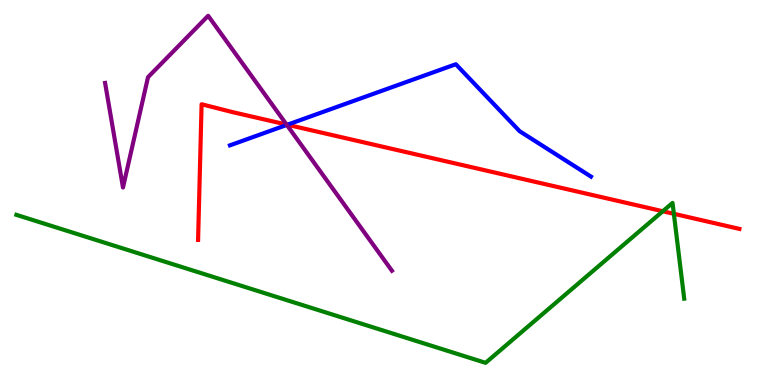[{'lines': ['blue', 'red'], 'intersections': [{'x': 3.71, 'y': 6.76}]}, {'lines': ['green', 'red'], 'intersections': [{'x': 8.55, 'y': 4.51}, {'x': 8.69, 'y': 4.45}]}, {'lines': ['purple', 'red'], 'intersections': [{'x': 3.7, 'y': 6.76}]}, {'lines': ['blue', 'green'], 'intersections': []}, {'lines': ['blue', 'purple'], 'intersections': [{'x': 3.7, 'y': 6.76}]}, {'lines': ['green', 'purple'], 'intersections': []}]